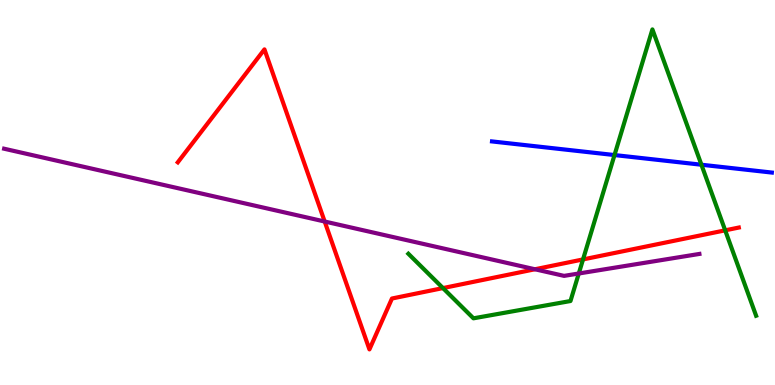[{'lines': ['blue', 'red'], 'intersections': []}, {'lines': ['green', 'red'], 'intersections': [{'x': 5.72, 'y': 2.52}, {'x': 7.52, 'y': 3.26}, {'x': 9.36, 'y': 4.02}]}, {'lines': ['purple', 'red'], 'intersections': [{'x': 4.19, 'y': 4.25}, {'x': 6.9, 'y': 3.01}]}, {'lines': ['blue', 'green'], 'intersections': [{'x': 7.93, 'y': 5.97}, {'x': 9.05, 'y': 5.72}]}, {'lines': ['blue', 'purple'], 'intersections': []}, {'lines': ['green', 'purple'], 'intersections': [{'x': 7.47, 'y': 2.9}]}]